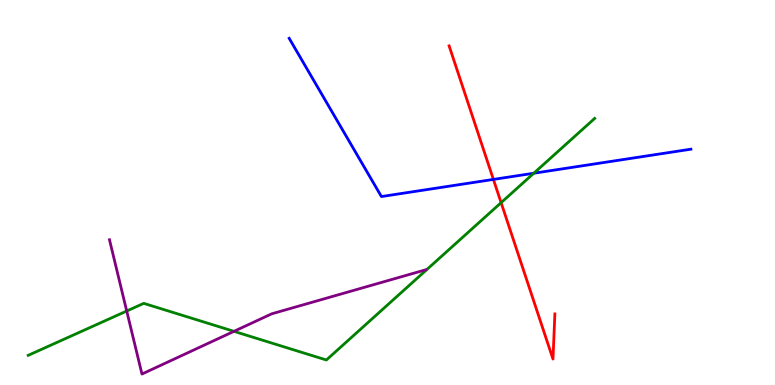[{'lines': ['blue', 'red'], 'intersections': [{'x': 6.37, 'y': 5.34}]}, {'lines': ['green', 'red'], 'intersections': [{'x': 6.47, 'y': 4.74}]}, {'lines': ['purple', 'red'], 'intersections': []}, {'lines': ['blue', 'green'], 'intersections': [{'x': 6.89, 'y': 5.5}]}, {'lines': ['blue', 'purple'], 'intersections': []}, {'lines': ['green', 'purple'], 'intersections': [{'x': 1.64, 'y': 1.92}, {'x': 3.02, 'y': 1.39}]}]